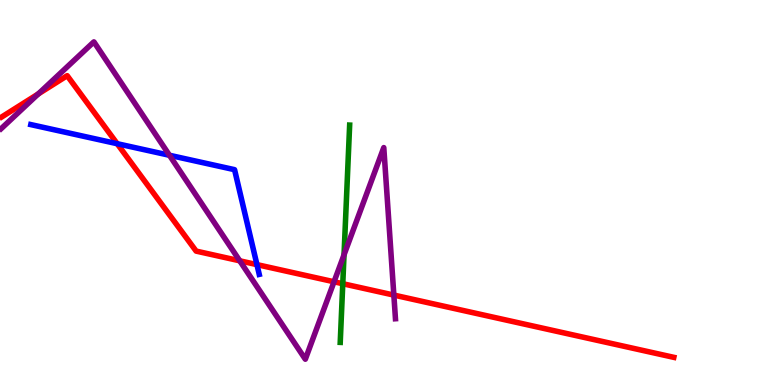[{'lines': ['blue', 'red'], 'intersections': [{'x': 1.51, 'y': 6.27}, {'x': 3.32, 'y': 3.13}]}, {'lines': ['green', 'red'], 'intersections': [{'x': 4.42, 'y': 2.63}]}, {'lines': ['purple', 'red'], 'intersections': [{'x': 0.494, 'y': 7.56}, {'x': 3.09, 'y': 3.23}, {'x': 4.31, 'y': 2.68}, {'x': 5.08, 'y': 2.34}]}, {'lines': ['blue', 'green'], 'intersections': []}, {'lines': ['blue', 'purple'], 'intersections': [{'x': 2.19, 'y': 5.97}]}, {'lines': ['green', 'purple'], 'intersections': [{'x': 4.44, 'y': 3.38}]}]